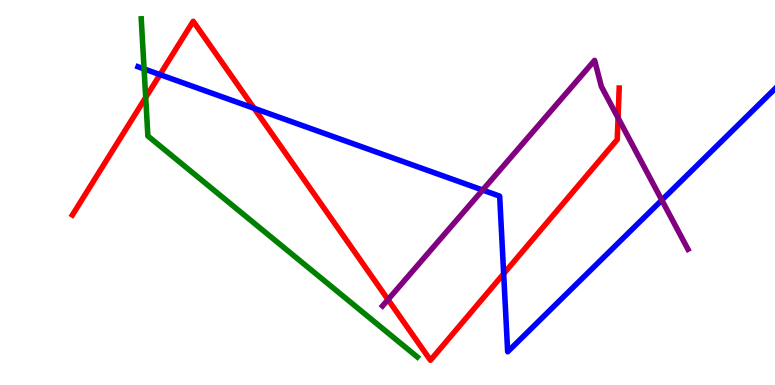[{'lines': ['blue', 'red'], 'intersections': [{'x': 2.06, 'y': 8.06}, {'x': 3.28, 'y': 7.19}, {'x': 6.5, 'y': 2.89}]}, {'lines': ['green', 'red'], 'intersections': [{'x': 1.88, 'y': 7.47}]}, {'lines': ['purple', 'red'], 'intersections': [{'x': 5.01, 'y': 2.22}, {'x': 7.97, 'y': 6.94}]}, {'lines': ['blue', 'green'], 'intersections': [{'x': 1.86, 'y': 8.21}]}, {'lines': ['blue', 'purple'], 'intersections': [{'x': 6.23, 'y': 5.06}, {'x': 8.54, 'y': 4.8}]}, {'lines': ['green', 'purple'], 'intersections': []}]